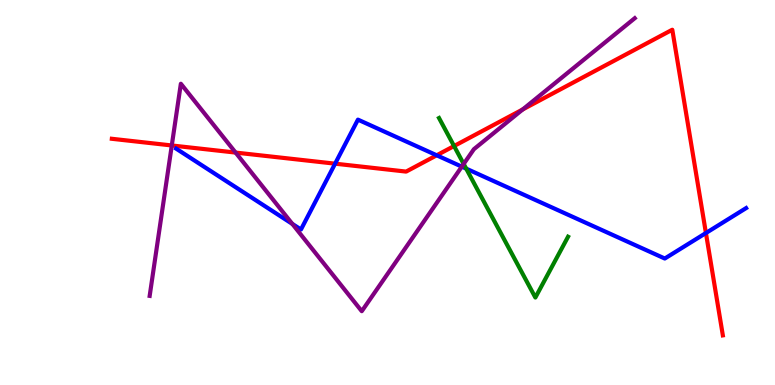[{'lines': ['blue', 'red'], 'intersections': [{'x': 4.32, 'y': 5.75}, {'x': 5.63, 'y': 5.97}, {'x': 9.11, 'y': 3.95}]}, {'lines': ['green', 'red'], 'intersections': [{'x': 5.86, 'y': 6.21}]}, {'lines': ['purple', 'red'], 'intersections': [{'x': 2.22, 'y': 6.22}, {'x': 3.04, 'y': 6.04}, {'x': 6.74, 'y': 7.16}]}, {'lines': ['blue', 'green'], 'intersections': [{'x': 6.02, 'y': 5.62}]}, {'lines': ['blue', 'purple'], 'intersections': [{'x': 3.77, 'y': 4.18}, {'x': 5.96, 'y': 5.67}]}, {'lines': ['green', 'purple'], 'intersections': [{'x': 5.98, 'y': 5.74}]}]